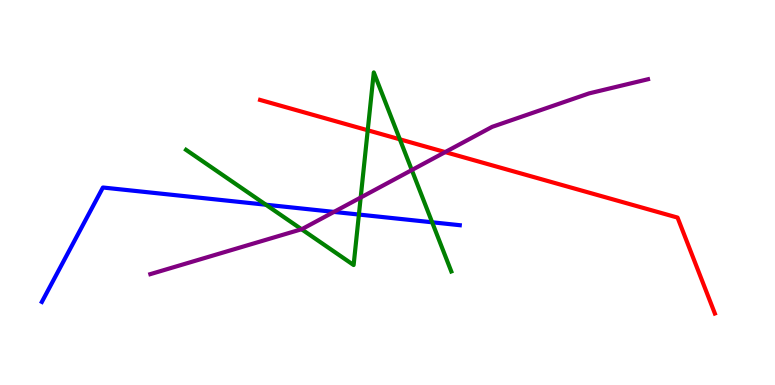[{'lines': ['blue', 'red'], 'intersections': []}, {'lines': ['green', 'red'], 'intersections': [{'x': 4.74, 'y': 6.62}, {'x': 5.16, 'y': 6.38}]}, {'lines': ['purple', 'red'], 'intersections': [{'x': 5.74, 'y': 6.05}]}, {'lines': ['blue', 'green'], 'intersections': [{'x': 3.43, 'y': 4.68}, {'x': 4.63, 'y': 4.43}, {'x': 5.58, 'y': 4.23}]}, {'lines': ['blue', 'purple'], 'intersections': [{'x': 4.31, 'y': 4.5}]}, {'lines': ['green', 'purple'], 'intersections': [{'x': 3.89, 'y': 4.05}, {'x': 4.65, 'y': 4.87}, {'x': 5.31, 'y': 5.58}]}]